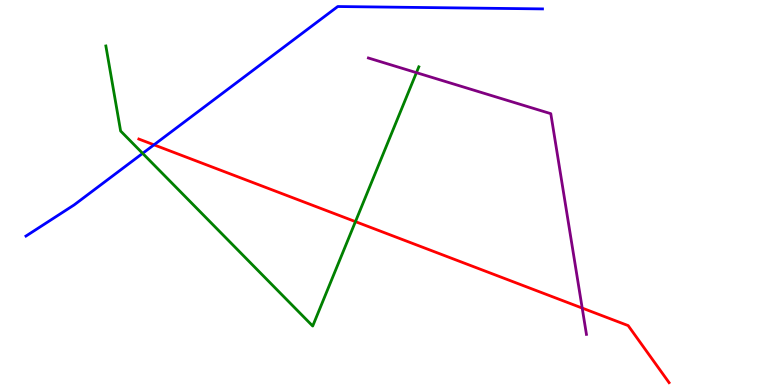[{'lines': ['blue', 'red'], 'intersections': [{'x': 1.99, 'y': 6.24}]}, {'lines': ['green', 'red'], 'intersections': [{'x': 4.59, 'y': 4.24}]}, {'lines': ['purple', 'red'], 'intersections': [{'x': 7.51, 'y': 2.0}]}, {'lines': ['blue', 'green'], 'intersections': [{'x': 1.84, 'y': 6.02}]}, {'lines': ['blue', 'purple'], 'intersections': []}, {'lines': ['green', 'purple'], 'intersections': [{'x': 5.37, 'y': 8.11}]}]